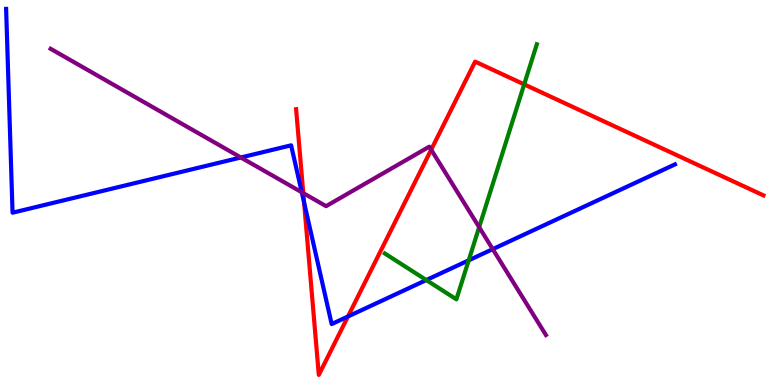[{'lines': ['blue', 'red'], 'intersections': [{'x': 3.92, 'y': 4.74}, {'x': 4.49, 'y': 1.78}]}, {'lines': ['green', 'red'], 'intersections': [{'x': 6.76, 'y': 7.81}]}, {'lines': ['purple', 'red'], 'intersections': [{'x': 3.91, 'y': 4.98}, {'x': 5.56, 'y': 6.11}]}, {'lines': ['blue', 'green'], 'intersections': [{'x': 5.5, 'y': 2.73}, {'x': 6.05, 'y': 3.24}]}, {'lines': ['blue', 'purple'], 'intersections': [{'x': 3.11, 'y': 5.91}, {'x': 3.89, 'y': 5.01}, {'x': 6.36, 'y': 3.53}]}, {'lines': ['green', 'purple'], 'intersections': [{'x': 6.18, 'y': 4.1}]}]